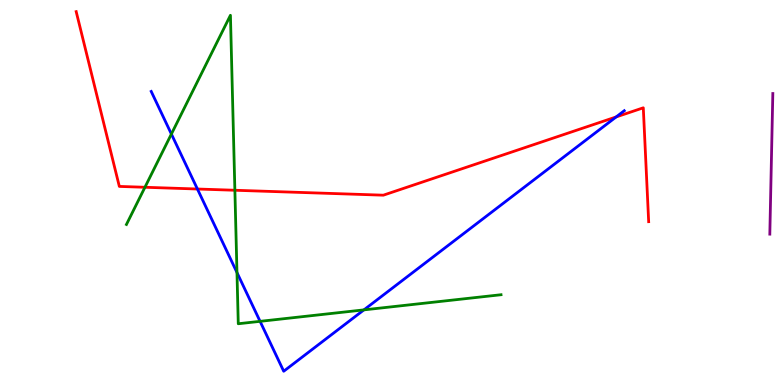[{'lines': ['blue', 'red'], 'intersections': [{'x': 2.55, 'y': 5.09}, {'x': 7.95, 'y': 6.96}]}, {'lines': ['green', 'red'], 'intersections': [{'x': 1.87, 'y': 5.14}, {'x': 3.03, 'y': 5.06}]}, {'lines': ['purple', 'red'], 'intersections': []}, {'lines': ['blue', 'green'], 'intersections': [{'x': 2.21, 'y': 6.52}, {'x': 3.06, 'y': 2.92}, {'x': 3.36, 'y': 1.65}, {'x': 4.7, 'y': 1.95}]}, {'lines': ['blue', 'purple'], 'intersections': []}, {'lines': ['green', 'purple'], 'intersections': []}]